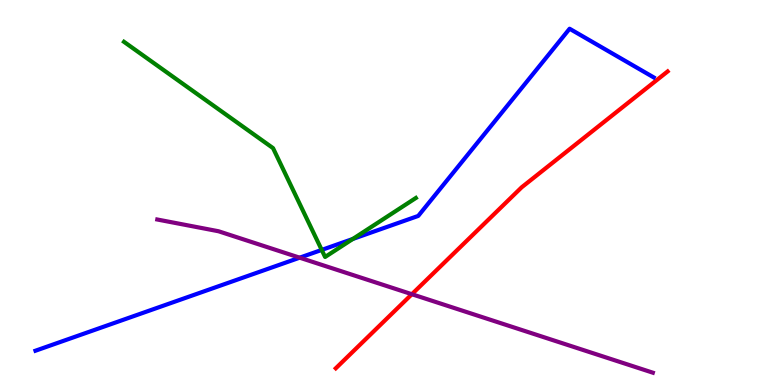[{'lines': ['blue', 'red'], 'intersections': []}, {'lines': ['green', 'red'], 'intersections': []}, {'lines': ['purple', 'red'], 'intersections': [{'x': 5.31, 'y': 2.36}]}, {'lines': ['blue', 'green'], 'intersections': [{'x': 4.15, 'y': 3.51}, {'x': 4.55, 'y': 3.79}]}, {'lines': ['blue', 'purple'], 'intersections': [{'x': 3.87, 'y': 3.31}]}, {'lines': ['green', 'purple'], 'intersections': []}]